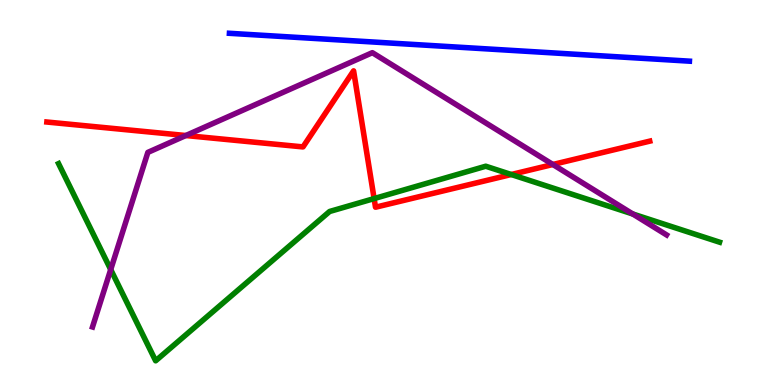[{'lines': ['blue', 'red'], 'intersections': []}, {'lines': ['green', 'red'], 'intersections': [{'x': 4.83, 'y': 4.84}, {'x': 6.6, 'y': 5.47}]}, {'lines': ['purple', 'red'], 'intersections': [{'x': 2.4, 'y': 6.48}, {'x': 7.13, 'y': 5.73}]}, {'lines': ['blue', 'green'], 'intersections': []}, {'lines': ['blue', 'purple'], 'intersections': []}, {'lines': ['green', 'purple'], 'intersections': [{'x': 1.43, 'y': 3.0}, {'x': 8.17, 'y': 4.44}]}]